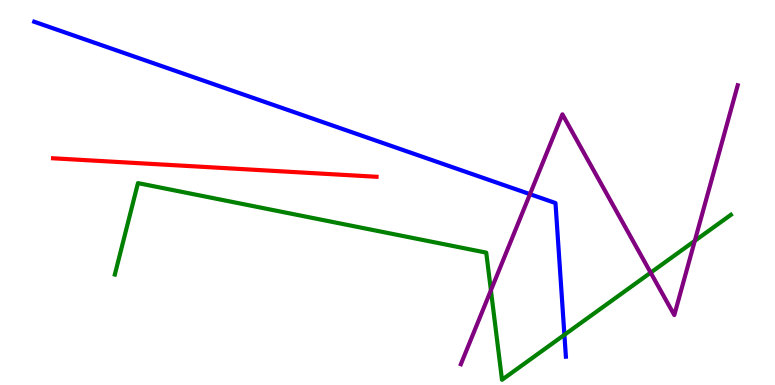[{'lines': ['blue', 'red'], 'intersections': []}, {'lines': ['green', 'red'], 'intersections': []}, {'lines': ['purple', 'red'], 'intersections': []}, {'lines': ['blue', 'green'], 'intersections': [{'x': 7.28, 'y': 1.3}]}, {'lines': ['blue', 'purple'], 'intersections': [{'x': 6.84, 'y': 4.96}]}, {'lines': ['green', 'purple'], 'intersections': [{'x': 6.33, 'y': 2.46}, {'x': 8.4, 'y': 2.92}, {'x': 8.97, 'y': 3.74}]}]